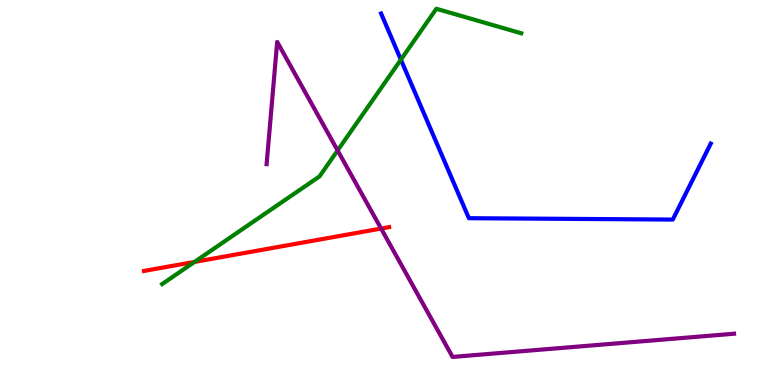[{'lines': ['blue', 'red'], 'intersections': []}, {'lines': ['green', 'red'], 'intersections': [{'x': 2.51, 'y': 3.2}]}, {'lines': ['purple', 'red'], 'intersections': [{'x': 4.92, 'y': 4.06}]}, {'lines': ['blue', 'green'], 'intersections': [{'x': 5.17, 'y': 8.45}]}, {'lines': ['blue', 'purple'], 'intersections': []}, {'lines': ['green', 'purple'], 'intersections': [{'x': 4.36, 'y': 6.09}]}]